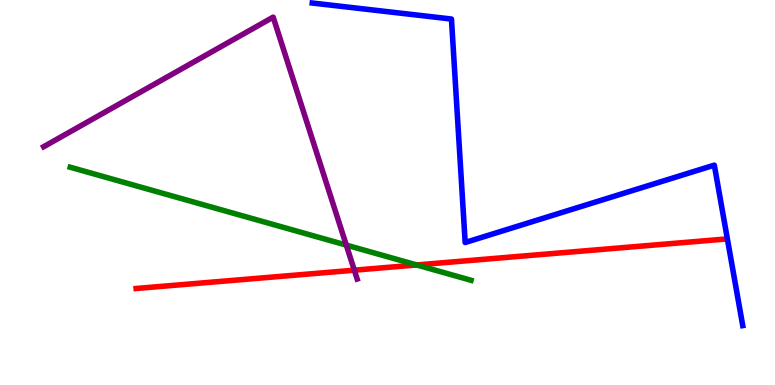[{'lines': ['blue', 'red'], 'intersections': []}, {'lines': ['green', 'red'], 'intersections': [{'x': 5.38, 'y': 3.12}]}, {'lines': ['purple', 'red'], 'intersections': [{'x': 4.57, 'y': 2.98}]}, {'lines': ['blue', 'green'], 'intersections': []}, {'lines': ['blue', 'purple'], 'intersections': []}, {'lines': ['green', 'purple'], 'intersections': [{'x': 4.47, 'y': 3.63}]}]